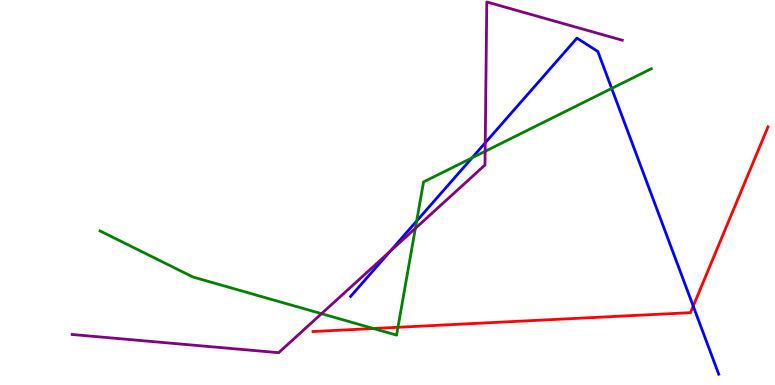[{'lines': ['blue', 'red'], 'intersections': [{'x': 8.94, 'y': 2.05}]}, {'lines': ['green', 'red'], 'intersections': [{'x': 4.82, 'y': 1.47}, {'x': 5.13, 'y': 1.5}]}, {'lines': ['purple', 'red'], 'intersections': []}, {'lines': ['blue', 'green'], 'intersections': [{'x': 5.38, 'y': 4.26}, {'x': 6.09, 'y': 5.9}, {'x': 7.89, 'y': 7.7}]}, {'lines': ['blue', 'purple'], 'intersections': [{'x': 5.04, 'y': 3.48}, {'x': 6.26, 'y': 6.29}]}, {'lines': ['green', 'purple'], 'intersections': [{'x': 4.15, 'y': 1.85}, {'x': 5.36, 'y': 4.07}, {'x': 6.26, 'y': 6.07}]}]